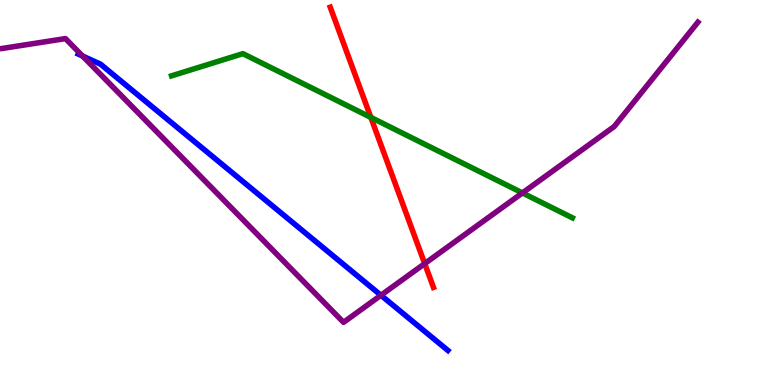[{'lines': ['blue', 'red'], 'intersections': []}, {'lines': ['green', 'red'], 'intersections': [{'x': 4.79, 'y': 6.95}]}, {'lines': ['purple', 'red'], 'intersections': [{'x': 5.48, 'y': 3.15}]}, {'lines': ['blue', 'green'], 'intersections': []}, {'lines': ['blue', 'purple'], 'intersections': [{'x': 1.07, 'y': 8.54}, {'x': 4.92, 'y': 2.33}]}, {'lines': ['green', 'purple'], 'intersections': [{'x': 6.74, 'y': 4.99}]}]